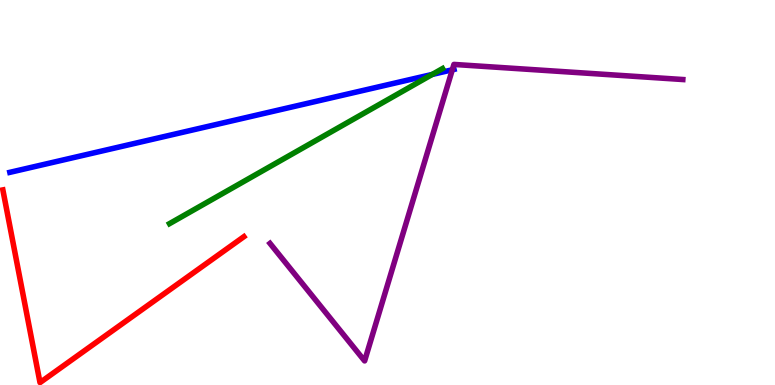[{'lines': ['blue', 'red'], 'intersections': []}, {'lines': ['green', 'red'], 'intersections': []}, {'lines': ['purple', 'red'], 'intersections': []}, {'lines': ['blue', 'green'], 'intersections': [{'x': 5.58, 'y': 8.07}]}, {'lines': ['blue', 'purple'], 'intersections': [{'x': 5.84, 'y': 8.19}]}, {'lines': ['green', 'purple'], 'intersections': []}]